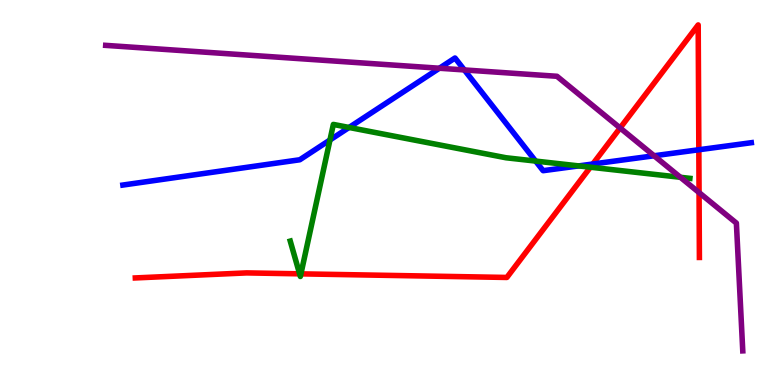[{'lines': ['blue', 'red'], 'intersections': [{'x': 7.65, 'y': 5.74}, {'x': 9.02, 'y': 6.11}]}, {'lines': ['green', 'red'], 'intersections': [{'x': 3.87, 'y': 2.89}, {'x': 3.88, 'y': 2.89}, {'x': 7.62, 'y': 5.66}]}, {'lines': ['purple', 'red'], 'intersections': [{'x': 8.0, 'y': 6.68}, {'x': 9.02, 'y': 5.0}]}, {'lines': ['blue', 'green'], 'intersections': [{'x': 4.26, 'y': 6.36}, {'x': 4.5, 'y': 6.69}, {'x': 6.91, 'y': 5.82}, {'x': 7.47, 'y': 5.69}]}, {'lines': ['blue', 'purple'], 'intersections': [{'x': 5.67, 'y': 8.23}, {'x': 5.99, 'y': 8.18}, {'x': 8.44, 'y': 5.95}]}, {'lines': ['green', 'purple'], 'intersections': [{'x': 8.78, 'y': 5.4}]}]